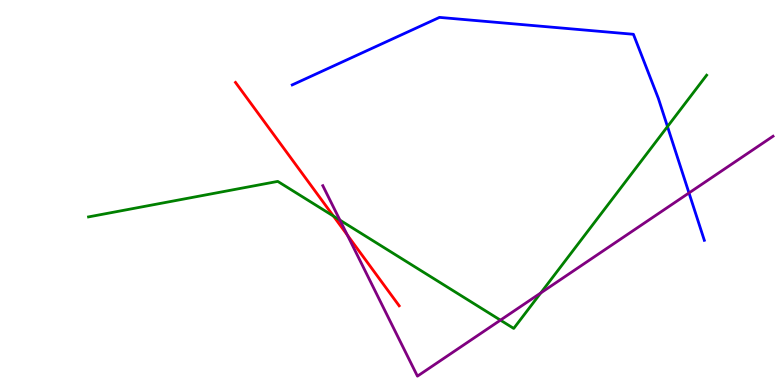[{'lines': ['blue', 'red'], 'intersections': []}, {'lines': ['green', 'red'], 'intersections': [{'x': 4.3, 'y': 4.39}]}, {'lines': ['purple', 'red'], 'intersections': [{'x': 4.48, 'y': 3.89}]}, {'lines': ['blue', 'green'], 'intersections': [{'x': 8.61, 'y': 6.71}]}, {'lines': ['blue', 'purple'], 'intersections': [{'x': 8.89, 'y': 4.99}]}, {'lines': ['green', 'purple'], 'intersections': [{'x': 4.39, 'y': 4.28}, {'x': 6.46, 'y': 1.68}, {'x': 6.98, 'y': 2.39}]}]